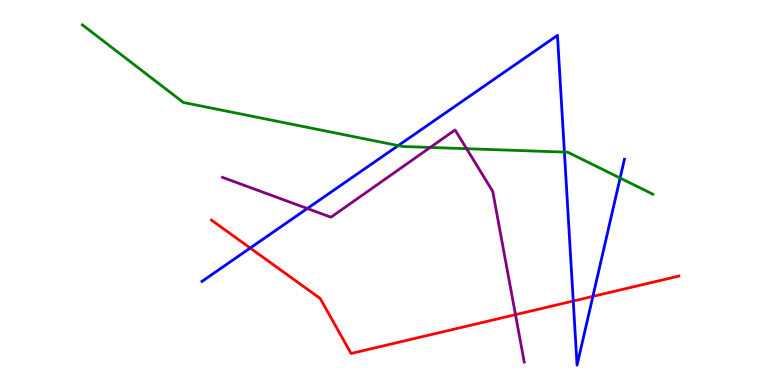[{'lines': ['blue', 'red'], 'intersections': [{'x': 3.23, 'y': 3.56}, {'x': 7.4, 'y': 2.18}, {'x': 7.65, 'y': 2.3}]}, {'lines': ['green', 'red'], 'intersections': []}, {'lines': ['purple', 'red'], 'intersections': [{'x': 6.65, 'y': 1.83}]}, {'lines': ['blue', 'green'], 'intersections': [{'x': 5.14, 'y': 6.22}, {'x': 7.28, 'y': 6.05}, {'x': 8.0, 'y': 5.38}]}, {'lines': ['blue', 'purple'], 'intersections': [{'x': 3.97, 'y': 4.58}]}, {'lines': ['green', 'purple'], 'intersections': [{'x': 5.55, 'y': 6.17}, {'x': 6.02, 'y': 6.14}]}]